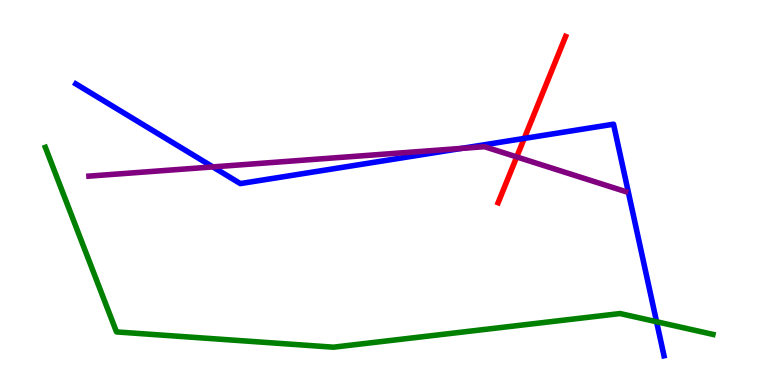[{'lines': ['blue', 'red'], 'intersections': [{'x': 6.76, 'y': 6.4}]}, {'lines': ['green', 'red'], 'intersections': []}, {'lines': ['purple', 'red'], 'intersections': [{'x': 6.67, 'y': 5.92}]}, {'lines': ['blue', 'green'], 'intersections': [{'x': 8.47, 'y': 1.64}]}, {'lines': ['blue', 'purple'], 'intersections': [{'x': 2.75, 'y': 5.66}, {'x': 5.96, 'y': 6.15}]}, {'lines': ['green', 'purple'], 'intersections': []}]